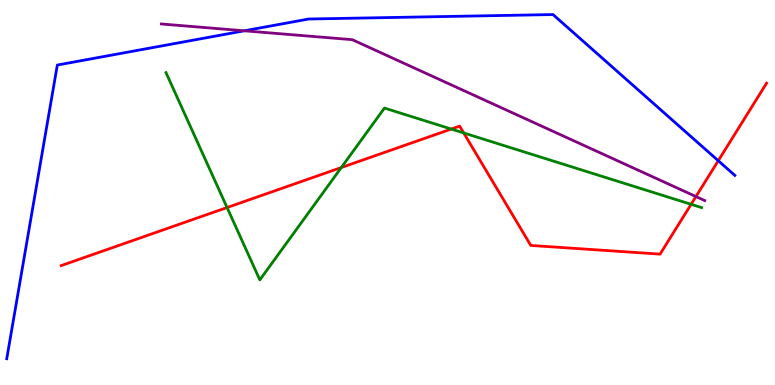[{'lines': ['blue', 'red'], 'intersections': [{'x': 9.27, 'y': 5.83}]}, {'lines': ['green', 'red'], 'intersections': [{'x': 2.93, 'y': 4.61}, {'x': 4.4, 'y': 5.65}, {'x': 5.82, 'y': 6.65}, {'x': 5.98, 'y': 6.55}, {'x': 8.92, 'y': 4.69}]}, {'lines': ['purple', 'red'], 'intersections': [{'x': 8.98, 'y': 4.89}]}, {'lines': ['blue', 'green'], 'intersections': []}, {'lines': ['blue', 'purple'], 'intersections': [{'x': 3.15, 'y': 9.2}]}, {'lines': ['green', 'purple'], 'intersections': []}]